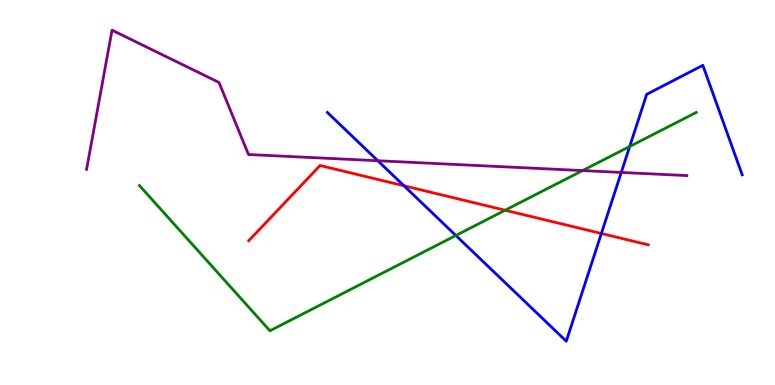[{'lines': ['blue', 'red'], 'intersections': [{'x': 5.21, 'y': 5.17}, {'x': 7.76, 'y': 3.94}]}, {'lines': ['green', 'red'], 'intersections': [{'x': 6.52, 'y': 4.54}]}, {'lines': ['purple', 'red'], 'intersections': []}, {'lines': ['blue', 'green'], 'intersections': [{'x': 5.88, 'y': 3.88}, {'x': 8.13, 'y': 6.2}]}, {'lines': ['blue', 'purple'], 'intersections': [{'x': 4.87, 'y': 5.83}, {'x': 8.02, 'y': 5.52}]}, {'lines': ['green', 'purple'], 'intersections': [{'x': 7.52, 'y': 5.57}]}]